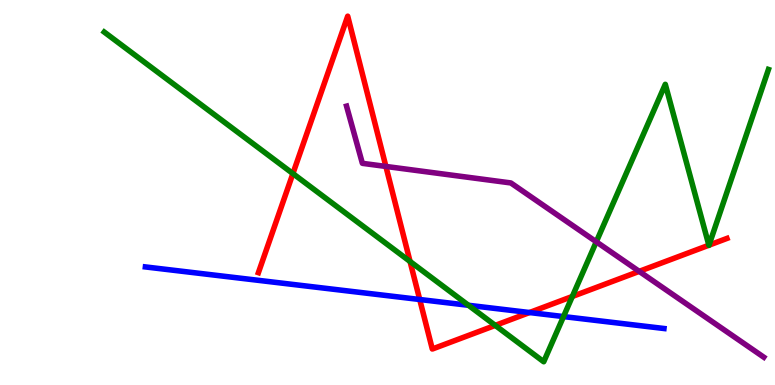[{'lines': ['blue', 'red'], 'intersections': [{'x': 5.42, 'y': 2.22}, {'x': 6.83, 'y': 1.88}]}, {'lines': ['green', 'red'], 'intersections': [{'x': 3.78, 'y': 5.49}, {'x': 5.29, 'y': 3.21}, {'x': 6.39, 'y': 1.55}, {'x': 7.38, 'y': 2.3}, {'x': 9.15, 'y': 3.63}, {'x': 9.15, 'y': 3.63}]}, {'lines': ['purple', 'red'], 'intersections': [{'x': 4.98, 'y': 5.68}, {'x': 8.25, 'y': 2.95}]}, {'lines': ['blue', 'green'], 'intersections': [{'x': 6.04, 'y': 2.07}, {'x': 7.27, 'y': 1.78}]}, {'lines': ['blue', 'purple'], 'intersections': []}, {'lines': ['green', 'purple'], 'intersections': [{'x': 7.69, 'y': 3.72}]}]